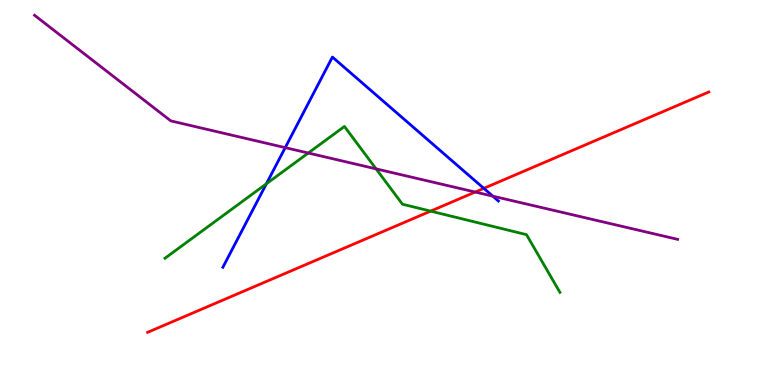[{'lines': ['blue', 'red'], 'intersections': [{'x': 6.24, 'y': 5.11}]}, {'lines': ['green', 'red'], 'intersections': [{'x': 5.56, 'y': 4.52}]}, {'lines': ['purple', 'red'], 'intersections': [{'x': 6.13, 'y': 5.01}]}, {'lines': ['blue', 'green'], 'intersections': [{'x': 3.44, 'y': 5.23}]}, {'lines': ['blue', 'purple'], 'intersections': [{'x': 3.68, 'y': 6.17}, {'x': 6.36, 'y': 4.91}]}, {'lines': ['green', 'purple'], 'intersections': [{'x': 3.98, 'y': 6.03}, {'x': 4.85, 'y': 5.61}]}]